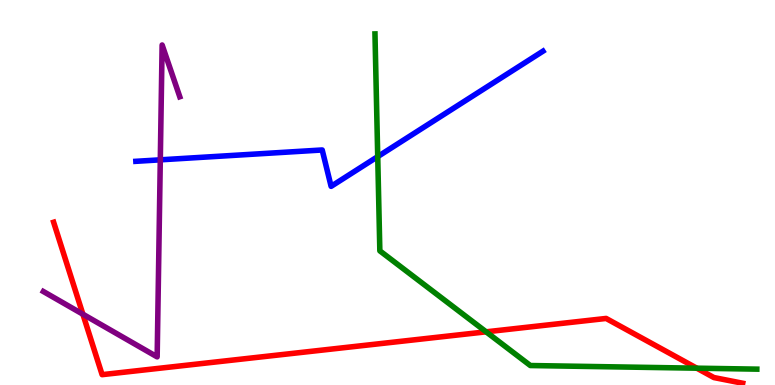[{'lines': ['blue', 'red'], 'intersections': []}, {'lines': ['green', 'red'], 'intersections': [{'x': 6.27, 'y': 1.38}, {'x': 8.99, 'y': 0.437}]}, {'lines': ['purple', 'red'], 'intersections': [{'x': 1.07, 'y': 1.84}]}, {'lines': ['blue', 'green'], 'intersections': [{'x': 4.87, 'y': 5.93}]}, {'lines': ['blue', 'purple'], 'intersections': [{'x': 2.07, 'y': 5.85}]}, {'lines': ['green', 'purple'], 'intersections': []}]